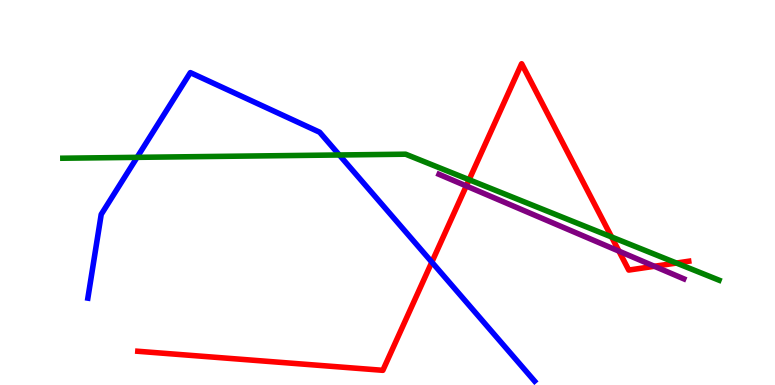[{'lines': ['blue', 'red'], 'intersections': [{'x': 5.57, 'y': 3.19}]}, {'lines': ['green', 'red'], 'intersections': [{'x': 6.05, 'y': 5.33}, {'x': 7.89, 'y': 3.84}, {'x': 8.73, 'y': 3.17}]}, {'lines': ['purple', 'red'], 'intersections': [{'x': 6.02, 'y': 5.17}, {'x': 7.99, 'y': 3.48}, {'x': 8.44, 'y': 3.08}]}, {'lines': ['blue', 'green'], 'intersections': [{'x': 1.77, 'y': 5.91}, {'x': 4.38, 'y': 5.97}]}, {'lines': ['blue', 'purple'], 'intersections': []}, {'lines': ['green', 'purple'], 'intersections': []}]